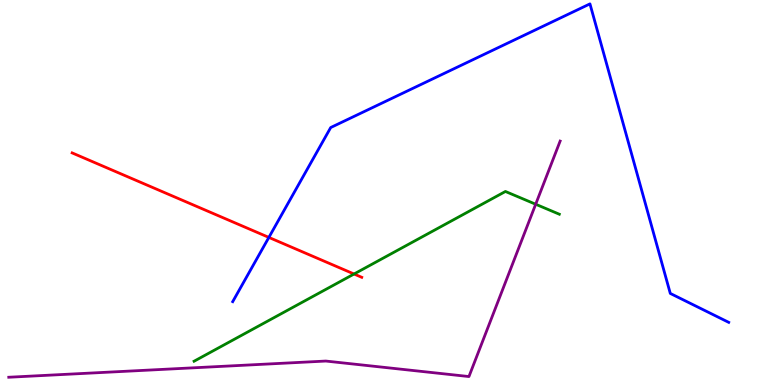[{'lines': ['blue', 'red'], 'intersections': [{'x': 3.47, 'y': 3.83}]}, {'lines': ['green', 'red'], 'intersections': [{'x': 4.57, 'y': 2.88}]}, {'lines': ['purple', 'red'], 'intersections': []}, {'lines': ['blue', 'green'], 'intersections': []}, {'lines': ['blue', 'purple'], 'intersections': []}, {'lines': ['green', 'purple'], 'intersections': [{'x': 6.91, 'y': 4.7}]}]